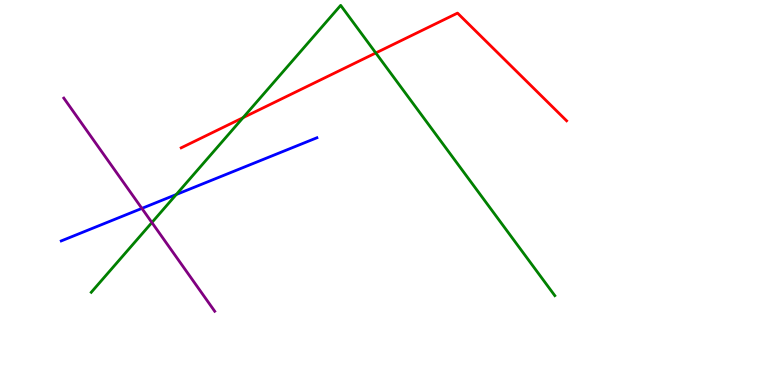[{'lines': ['blue', 'red'], 'intersections': []}, {'lines': ['green', 'red'], 'intersections': [{'x': 3.14, 'y': 6.94}, {'x': 4.85, 'y': 8.62}]}, {'lines': ['purple', 'red'], 'intersections': []}, {'lines': ['blue', 'green'], 'intersections': [{'x': 2.27, 'y': 4.95}]}, {'lines': ['blue', 'purple'], 'intersections': [{'x': 1.83, 'y': 4.59}]}, {'lines': ['green', 'purple'], 'intersections': [{'x': 1.96, 'y': 4.22}]}]